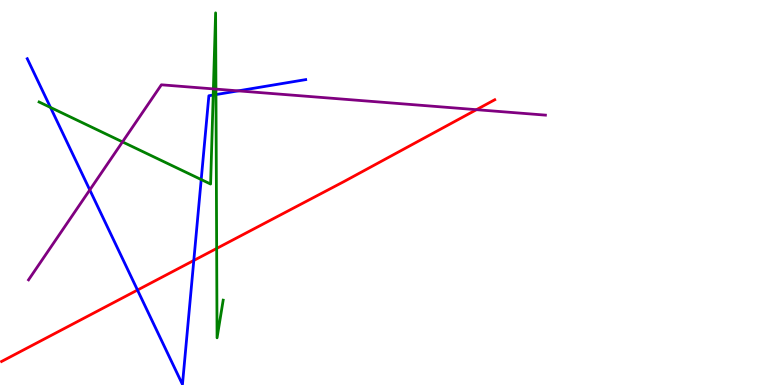[{'lines': ['blue', 'red'], 'intersections': [{'x': 1.77, 'y': 2.47}, {'x': 2.5, 'y': 3.23}]}, {'lines': ['green', 'red'], 'intersections': [{'x': 2.8, 'y': 3.55}]}, {'lines': ['purple', 'red'], 'intersections': [{'x': 6.15, 'y': 7.15}]}, {'lines': ['blue', 'green'], 'intersections': [{'x': 0.651, 'y': 7.21}, {'x': 2.6, 'y': 5.34}, {'x': 2.75, 'y': 7.53}, {'x': 2.79, 'y': 7.54}]}, {'lines': ['blue', 'purple'], 'intersections': [{'x': 1.16, 'y': 5.07}, {'x': 3.07, 'y': 7.64}]}, {'lines': ['green', 'purple'], 'intersections': [{'x': 1.58, 'y': 6.31}, {'x': 2.75, 'y': 7.69}, {'x': 2.79, 'y': 7.69}]}]